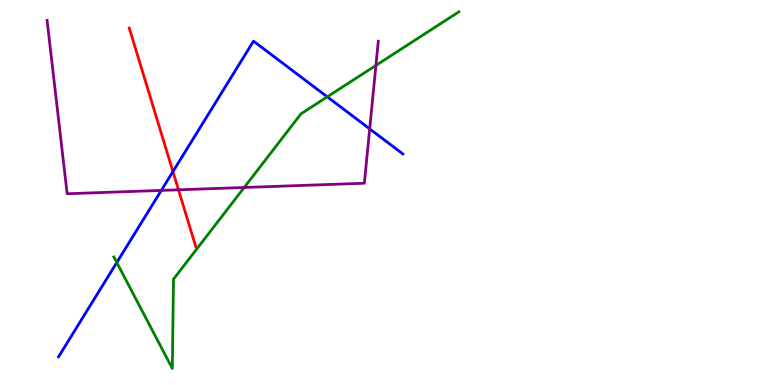[{'lines': ['blue', 'red'], 'intersections': [{'x': 2.23, 'y': 5.54}]}, {'lines': ['green', 'red'], 'intersections': []}, {'lines': ['purple', 'red'], 'intersections': [{'x': 2.3, 'y': 5.07}]}, {'lines': ['blue', 'green'], 'intersections': [{'x': 1.51, 'y': 3.18}, {'x': 4.22, 'y': 7.48}]}, {'lines': ['blue', 'purple'], 'intersections': [{'x': 2.08, 'y': 5.05}, {'x': 4.77, 'y': 6.65}]}, {'lines': ['green', 'purple'], 'intersections': [{'x': 3.15, 'y': 5.13}, {'x': 4.85, 'y': 8.3}]}]